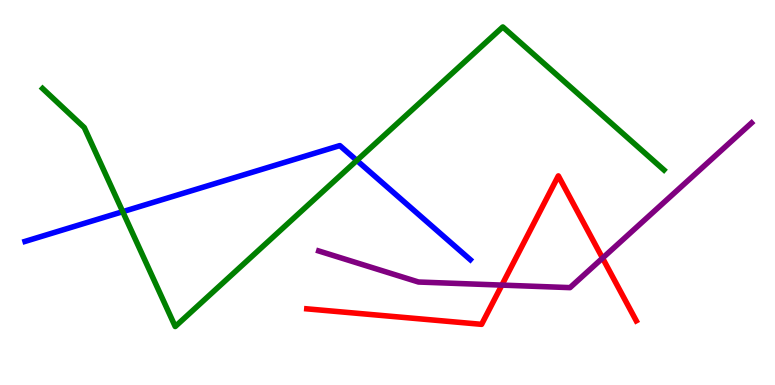[{'lines': ['blue', 'red'], 'intersections': []}, {'lines': ['green', 'red'], 'intersections': []}, {'lines': ['purple', 'red'], 'intersections': [{'x': 6.48, 'y': 2.59}, {'x': 7.77, 'y': 3.3}]}, {'lines': ['blue', 'green'], 'intersections': [{'x': 1.58, 'y': 4.5}, {'x': 4.6, 'y': 5.83}]}, {'lines': ['blue', 'purple'], 'intersections': []}, {'lines': ['green', 'purple'], 'intersections': []}]